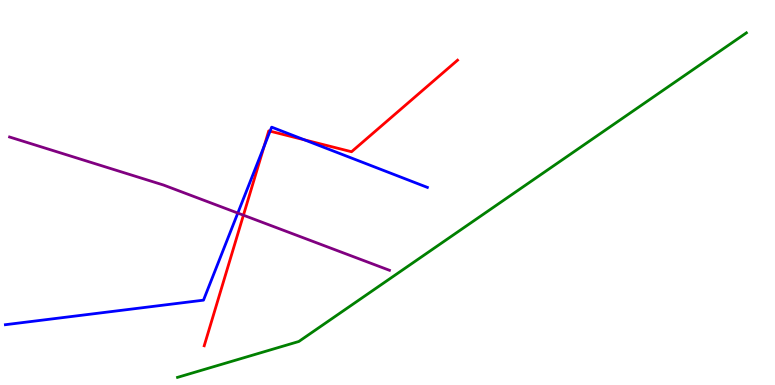[{'lines': ['blue', 'red'], 'intersections': [{'x': 3.41, 'y': 6.2}, {'x': 3.48, 'y': 6.59}, {'x': 3.93, 'y': 6.37}]}, {'lines': ['green', 'red'], 'intersections': []}, {'lines': ['purple', 'red'], 'intersections': [{'x': 3.14, 'y': 4.41}]}, {'lines': ['blue', 'green'], 'intersections': []}, {'lines': ['blue', 'purple'], 'intersections': [{'x': 3.07, 'y': 4.47}]}, {'lines': ['green', 'purple'], 'intersections': []}]